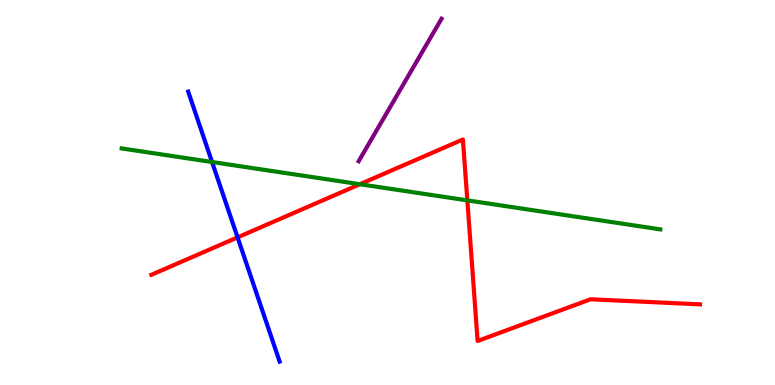[{'lines': ['blue', 'red'], 'intersections': [{'x': 3.07, 'y': 3.83}]}, {'lines': ['green', 'red'], 'intersections': [{'x': 4.64, 'y': 5.21}, {'x': 6.03, 'y': 4.8}]}, {'lines': ['purple', 'red'], 'intersections': []}, {'lines': ['blue', 'green'], 'intersections': [{'x': 2.74, 'y': 5.79}]}, {'lines': ['blue', 'purple'], 'intersections': []}, {'lines': ['green', 'purple'], 'intersections': []}]